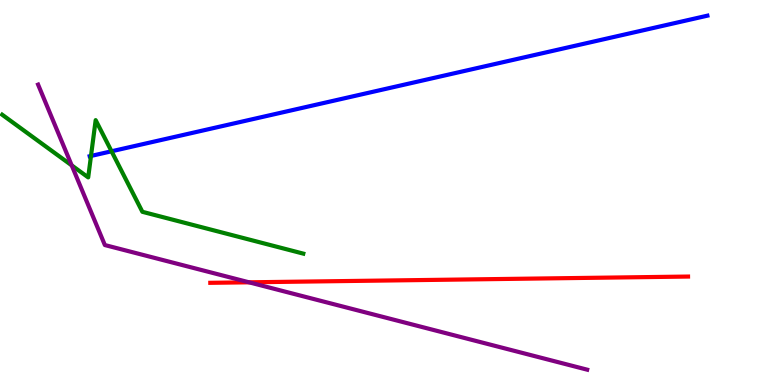[{'lines': ['blue', 'red'], 'intersections': []}, {'lines': ['green', 'red'], 'intersections': []}, {'lines': ['purple', 'red'], 'intersections': [{'x': 3.21, 'y': 2.67}]}, {'lines': ['blue', 'green'], 'intersections': [{'x': 1.17, 'y': 5.95}, {'x': 1.44, 'y': 6.07}]}, {'lines': ['blue', 'purple'], 'intersections': []}, {'lines': ['green', 'purple'], 'intersections': [{'x': 0.925, 'y': 5.7}]}]